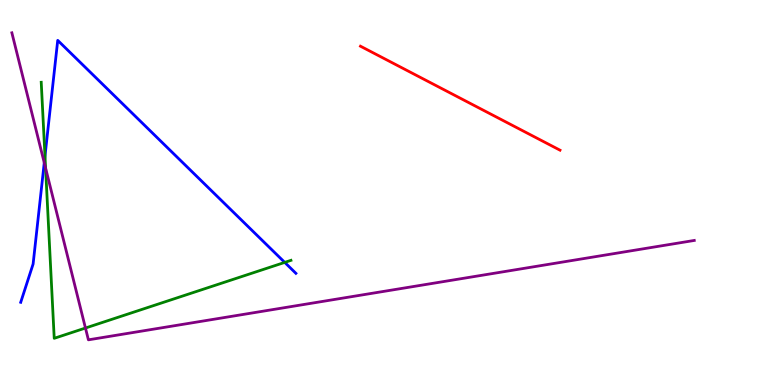[{'lines': ['blue', 'red'], 'intersections': []}, {'lines': ['green', 'red'], 'intersections': []}, {'lines': ['purple', 'red'], 'intersections': []}, {'lines': ['blue', 'green'], 'intersections': [{'x': 0.58, 'y': 5.94}, {'x': 3.67, 'y': 3.18}]}, {'lines': ['blue', 'purple'], 'intersections': [{'x': 0.571, 'y': 5.77}]}, {'lines': ['green', 'purple'], 'intersections': [{'x': 0.588, 'y': 5.63}, {'x': 1.1, 'y': 1.48}]}]